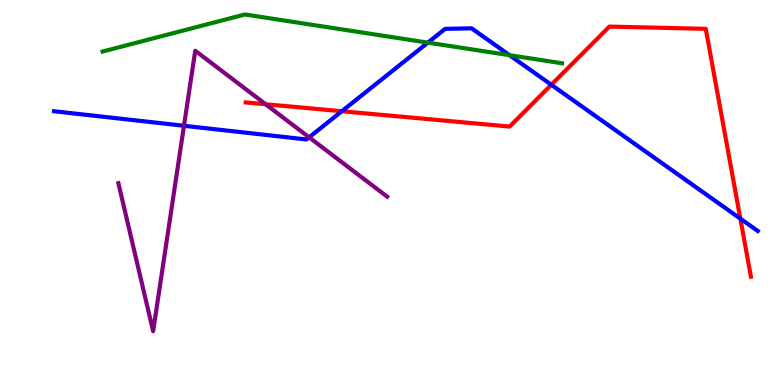[{'lines': ['blue', 'red'], 'intersections': [{'x': 4.41, 'y': 7.11}, {'x': 7.11, 'y': 7.8}, {'x': 9.55, 'y': 4.32}]}, {'lines': ['green', 'red'], 'intersections': []}, {'lines': ['purple', 'red'], 'intersections': [{'x': 3.43, 'y': 7.29}]}, {'lines': ['blue', 'green'], 'intersections': [{'x': 5.52, 'y': 8.89}, {'x': 6.57, 'y': 8.57}]}, {'lines': ['blue', 'purple'], 'intersections': [{'x': 2.37, 'y': 6.73}, {'x': 3.99, 'y': 6.43}]}, {'lines': ['green', 'purple'], 'intersections': []}]